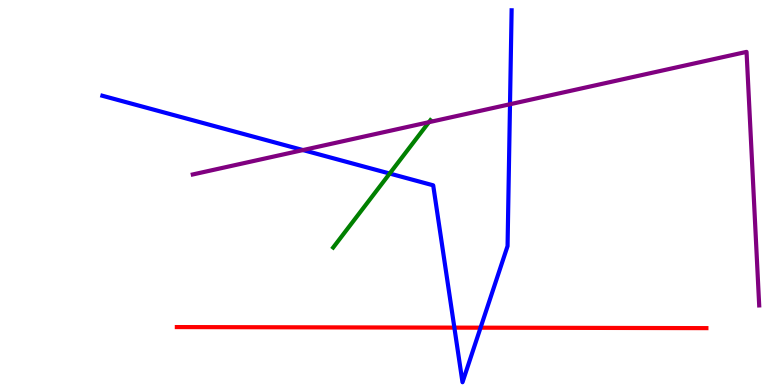[{'lines': ['blue', 'red'], 'intersections': [{'x': 5.86, 'y': 1.49}, {'x': 6.2, 'y': 1.49}]}, {'lines': ['green', 'red'], 'intersections': []}, {'lines': ['purple', 'red'], 'intersections': []}, {'lines': ['blue', 'green'], 'intersections': [{'x': 5.03, 'y': 5.49}]}, {'lines': ['blue', 'purple'], 'intersections': [{'x': 3.91, 'y': 6.1}, {'x': 6.58, 'y': 7.29}]}, {'lines': ['green', 'purple'], 'intersections': [{'x': 5.53, 'y': 6.83}]}]